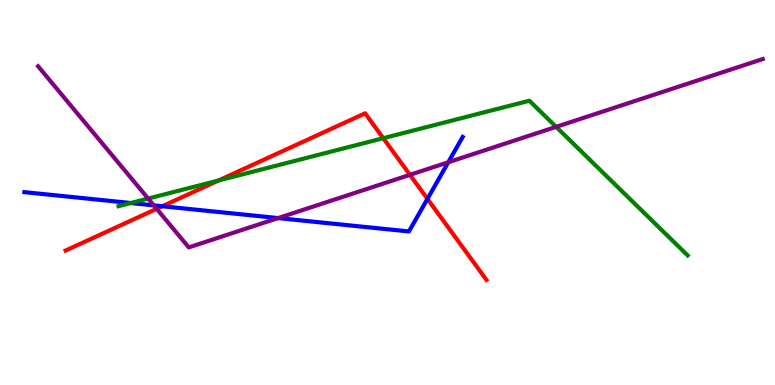[{'lines': ['blue', 'red'], 'intersections': [{'x': 2.09, 'y': 4.64}, {'x': 5.52, 'y': 4.83}]}, {'lines': ['green', 'red'], 'intersections': [{'x': 2.82, 'y': 5.31}, {'x': 4.95, 'y': 6.41}]}, {'lines': ['purple', 'red'], 'intersections': [{'x': 2.02, 'y': 4.58}, {'x': 5.29, 'y': 5.46}]}, {'lines': ['blue', 'green'], 'intersections': [{'x': 1.69, 'y': 4.73}]}, {'lines': ['blue', 'purple'], 'intersections': [{'x': 1.98, 'y': 4.67}, {'x': 3.59, 'y': 4.34}, {'x': 5.78, 'y': 5.79}]}, {'lines': ['green', 'purple'], 'intersections': [{'x': 1.91, 'y': 4.84}, {'x': 7.18, 'y': 6.7}]}]